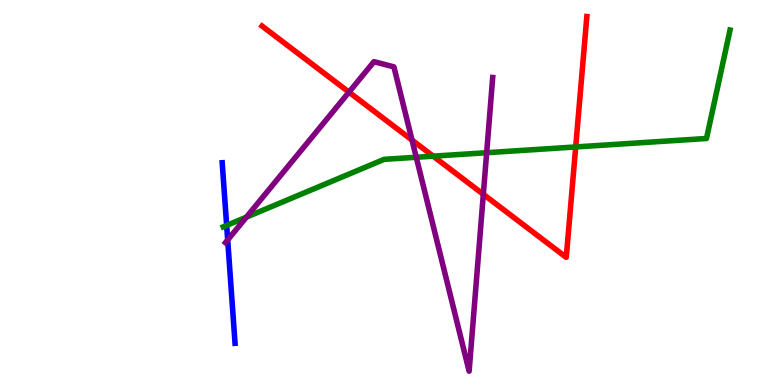[{'lines': ['blue', 'red'], 'intersections': []}, {'lines': ['green', 'red'], 'intersections': [{'x': 5.59, 'y': 5.94}, {'x': 7.43, 'y': 6.18}]}, {'lines': ['purple', 'red'], 'intersections': [{'x': 4.5, 'y': 7.61}, {'x': 5.32, 'y': 6.36}, {'x': 6.24, 'y': 4.95}]}, {'lines': ['blue', 'green'], 'intersections': [{'x': 2.92, 'y': 4.15}]}, {'lines': ['blue', 'purple'], 'intersections': [{'x': 2.94, 'y': 3.77}]}, {'lines': ['green', 'purple'], 'intersections': [{'x': 3.18, 'y': 4.36}, {'x': 5.37, 'y': 5.92}, {'x': 6.28, 'y': 6.03}]}]